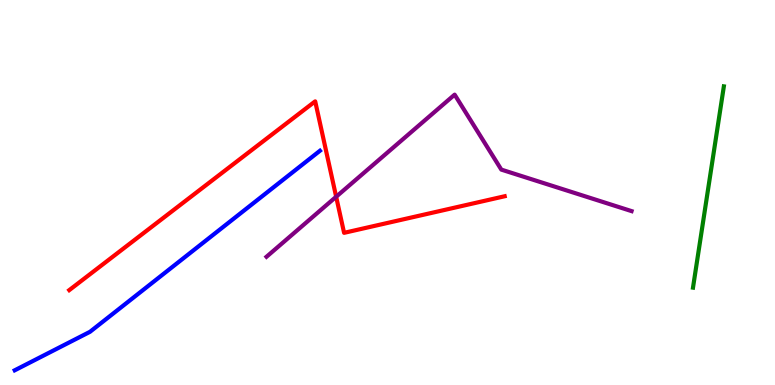[{'lines': ['blue', 'red'], 'intersections': []}, {'lines': ['green', 'red'], 'intersections': []}, {'lines': ['purple', 'red'], 'intersections': [{'x': 4.34, 'y': 4.89}]}, {'lines': ['blue', 'green'], 'intersections': []}, {'lines': ['blue', 'purple'], 'intersections': []}, {'lines': ['green', 'purple'], 'intersections': []}]